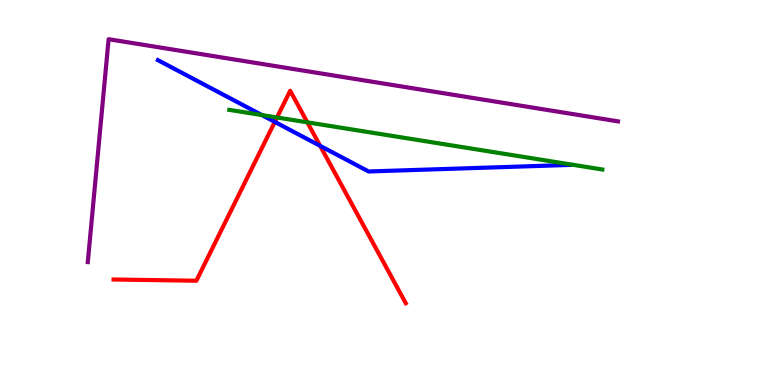[{'lines': ['blue', 'red'], 'intersections': [{'x': 3.55, 'y': 6.83}, {'x': 4.13, 'y': 6.21}]}, {'lines': ['green', 'red'], 'intersections': [{'x': 3.57, 'y': 6.95}, {'x': 3.97, 'y': 6.82}]}, {'lines': ['purple', 'red'], 'intersections': []}, {'lines': ['blue', 'green'], 'intersections': [{'x': 3.38, 'y': 7.01}]}, {'lines': ['blue', 'purple'], 'intersections': []}, {'lines': ['green', 'purple'], 'intersections': []}]